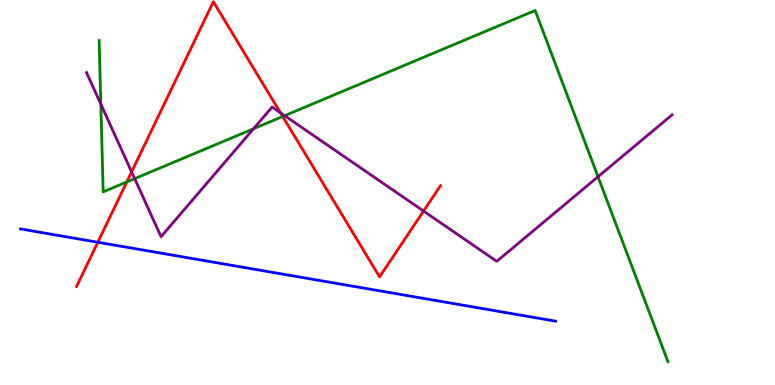[{'lines': ['blue', 'red'], 'intersections': [{'x': 1.26, 'y': 3.71}]}, {'lines': ['green', 'red'], 'intersections': [{'x': 1.64, 'y': 5.27}, {'x': 3.65, 'y': 6.97}]}, {'lines': ['purple', 'red'], 'intersections': [{'x': 1.7, 'y': 5.54}, {'x': 3.62, 'y': 7.07}, {'x': 5.47, 'y': 4.52}]}, {'lines': ['blue', 'green'], 'intersections': []}, {'lines': ['blue', 'purple'], 'intersections': []}, {'lines': ['green', 'purple'], 'intersections': [{'x': 1.3, 'y': 7.3}, {'x': 1.74, 'y': 5.36}, {'x': 3.27, 'y': 6.66}, {'x': 3.67, 'y': 7.0}, {'x': 7.72, 'y': 5.41}]}]